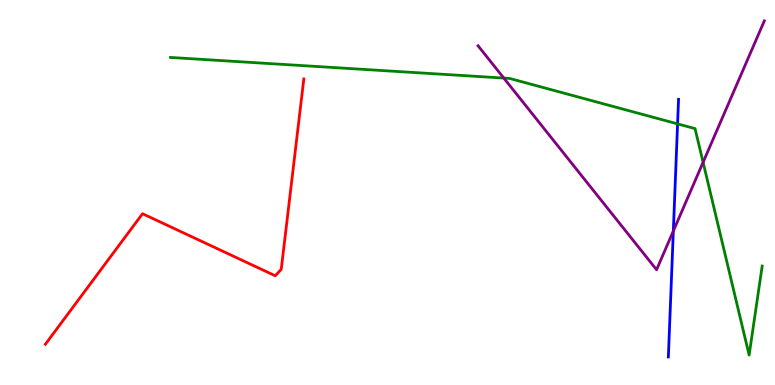[{'lines': ['blue', 'red'], 'intersections': []}, {'lines': ['green', 'red'], 'intersections': []}, {'lines': ['purple', 'red'], 'intersections': []}, {'lines': ['blue', 'green'], 'intersections': [{'x': 8.74, 'y': 6.78}]}, {'lines': ['blue', 'purple'], 'intersections': [{'x': 8.69, 'y': 4.0}]}, {'lines': ['green', 'purple'], 'intersections': [{'x': 6.5, 'y': 7.97}, {'x': 9.07, 'y': 5.78}]}]